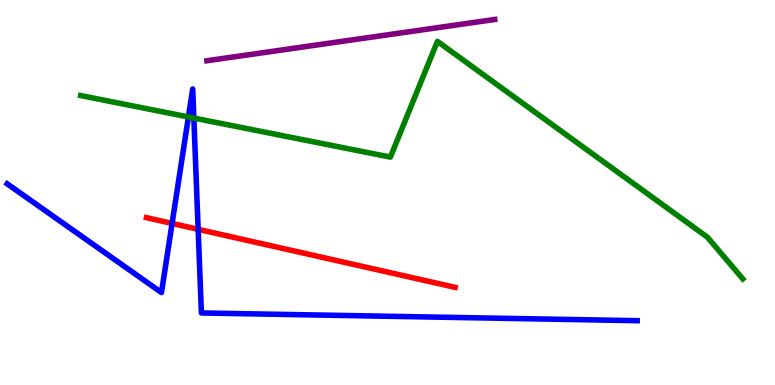[{'lines': ['blue', 'red'], 'intersections': [{'x': 2.22, 'y': 4.2}, {'x': 2.56, 'y': 4.04}]}, {'lines': ['green', 'red'], 'intersections': []}, {'lines': ['purple', 'red'], 'intersections': []}, {'lines': ['blue', 'green'], 'intersections': [{'x': 2.43, 'y': 6.96}, {'x': 2.5, 'y': 6.93}]}, {'lines': ['blue', 'purple'], 'intersections': []}, {'lines': ['green', 'purple'], 'intersections': []}]